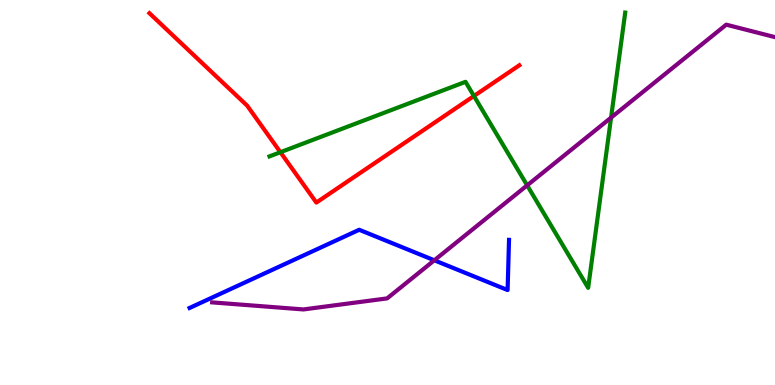[{'lines': ['blue', 'red'], 'intersections': []}, {'lines': ['green', 'red'], 'intersections': [{'x': 3.62, 'y': 6.05}, {'x': 6.12, 'y': 7.51}]}, {'lines': ['purple', 'red'], 'intersections': []}, {'lines': ['blue', 'green'], 'intersections': []}, {'lines': ['blue', 'purple'], 'intersections': [{'x': 5.6, 'y': 3.24}]}, {'lines': ['green', 'purple'], 'intersections': [{'x': 6.8, 'y': 5.19}, {'x': 7.88, 'y': 6.95}]}]